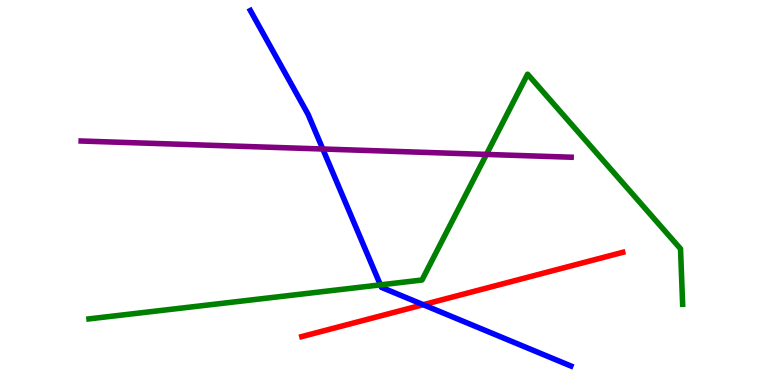[{'lines': ['blue', 'red'], 'intersections': [{'x': 5.46, 'y': 2.09}]}, {'lines': ['green', 'red'], 'intersections': []}, {'lines': ['purple', 'red'], 'intersections': []}, {'lines': ['blue', 'green'], 'intersections': [{'x': 4.91, 'y': 2.6}]}, {'lines': ['blue', 'purple'], 'intersections': [{'x': 4.16, 'y': 6.13}]}, {'lines': ['green', 'purple'], 'intersections': [{'x': 6.28, 'y': 5.99}]}]